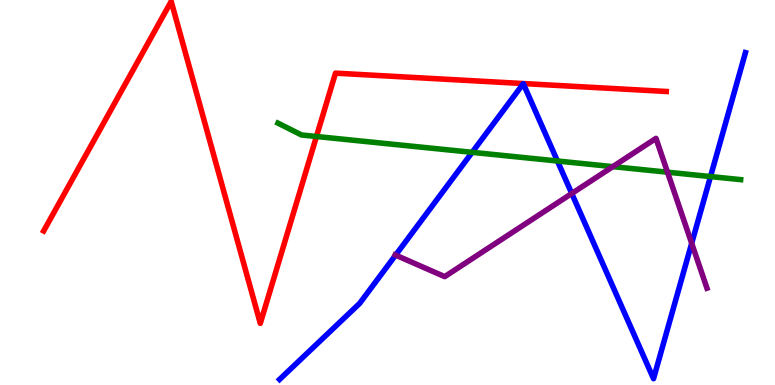[{'lines': ['blue', 'red'], 'intersections': []}, {'lines': ['green', 'red'], 'intersections': [{'x': 4.08, 'y': 6.45}]}, {'lines': ['purple', 'red'], 'intersections': []}, {'lines': ['blue', 'green'], 'intersections': [{'x': 6.09, 'y': 6.04}, {'x': 7.19, 'y': 5.82}, {'x': 9.17, 'y': 5.41}]}, {'lines': ['blue', 'purple'], 'intersections': [{'x': 5.1, 'y': 3.37}, {'x': 7.38, 'y': 4.97}, {'x': 8.93, 'y': 3.68}]}, {'lines': ['green', 'purple'], 'intersections': [{'x': 7.91, 'y': 5.67}, {'x': 8.61, 'y': 5.53}]}]